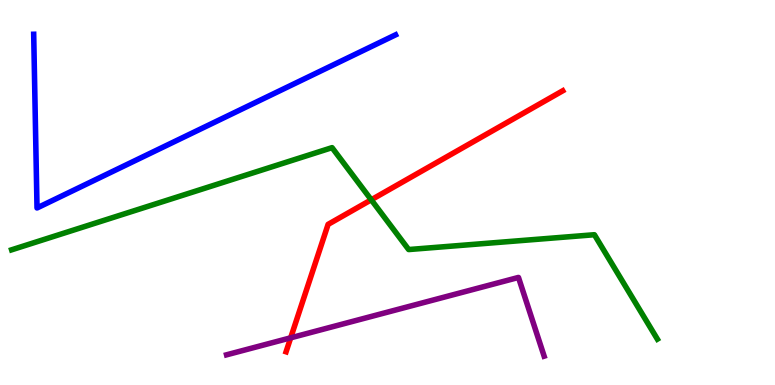[{'lines': ['blue', 'red'], 'intersections': []}, {'lines': ['green', 'red'], 'intersections': [{'x': 4.79, 'y': 4.81}]}, {'lines': ['purple', 'red'], 'intersections': [{'x': 3.75, 'y': 1.23}]}, {'lines': ['blue', 'green'], 'intersections': []}, {'lines': ['blue', 'purple'], 'intersections': []}, {'lines': ['green', 'purple'], 'intersections': []}]